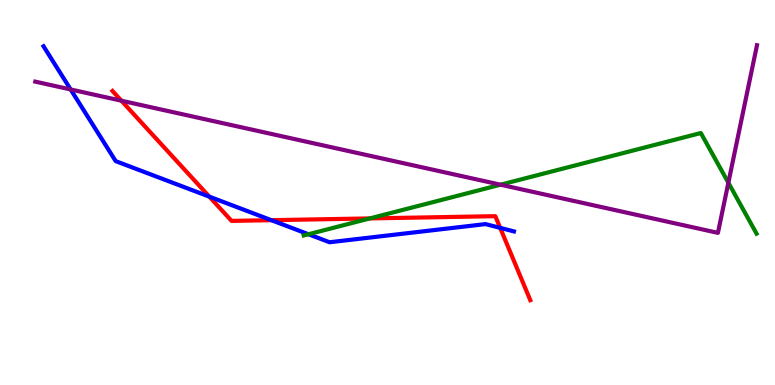[{'lines': ['blue', 'red'], 'intersections': [{'x': 2.7, 'y': 4.89}, {'x': 3.5, 'y': 4.28}, {'x': 6.45, 'y': 4.08}]}, {'lines': ['green', 'red'], 'intersections': [{'x': 4.77, 'y': 4.33}]}, {'lines': ['purple', 'red'], 'intersections': [{'x': 1.57, 'y': 7.38}]}, {'lines': ['blue', 'green'], 'intersections': [{'x': 3.98, 'y': 3.92}]}, {'lines': ['blue', 'purple'], 'intersections': [{'x': 0.912, 'y': 7.68}]}, {'lines': ['green', 'purple'], 'intersections': [{'x': 6.46, 'y': 5.2}, {'x': 9.4, 'y': 5.25}]}]